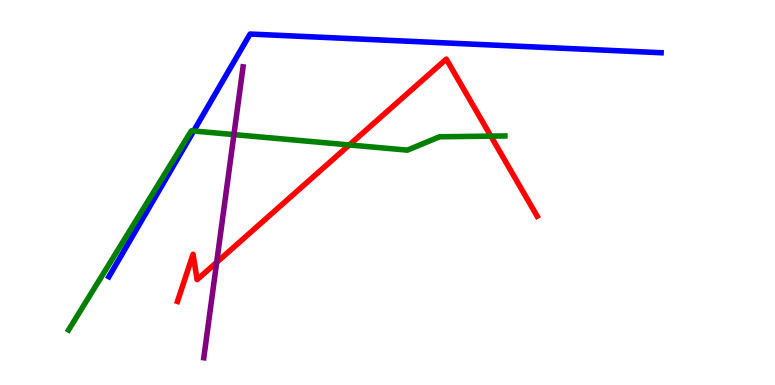[{'lines': ['blue', 'red'], 'intersections': []}, {'lines': ['green', 'red'], 'intersections': [{'x': 4.51, 'y': 6.24}, {'x': 6.33, 'y': 6.46}]}, {'lines': ['purple', 'red'], 'intersections': [{'x': 2.8, 'y': 3.19}]}, {'lines': ['blue', 'green'], 'intersections': [{'x': 2.5, 'y': 6.6}]}, {'lines': ['blue', 'purple'], 'intersections': []}, {'lines': ['green', 'purple'], 'intersections': [{'x': 3.02, 'y': 6.5}]}]